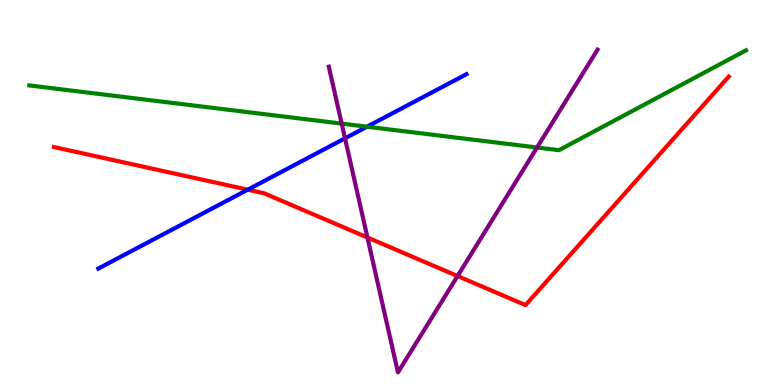[{'lines': ['blue', 'red'], 'intersections': [{'x': 3.2, 'y': 5.07}]}, {'lines': ['green', 'red'], 'intersections': []}, {'lines': ['purple', 'red'], 'intersections': [{'x': 4.74, 'y': 3.83}, {'x': 5.9, 'y': 2.83}]}, {'lines': ['blue', 'green'], 'intersections': [{'x': 4.74, 'y': 6.71}]}, {'lines': ['blue', 'purple'], 'intersections': [{'x': 4.45, 'y': 6.41}]}, {'lines': ['green', 'purple'], 'intersections': [{'x': 4.41, 'y': 6.79}, {'x': 6.93, 'y': 6.17}]}]